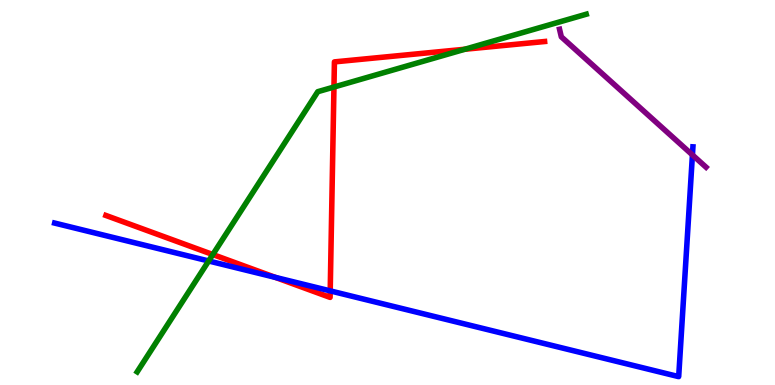[{'lines': ['blue', 'red'], 'intersections': [{'x': 3.55, 'y': 2.8}, {'x': 4.26, 'y': 2.44}]}, {'lines': ['green', 'red'], 'intersections': [{'x': 2.75, 'y': 3.39}, {'x': 4.31, 'y': 7.74}, {'x': 6.0, 'y': 8.72}]}, {'lines': ['purple', 'red'], 'intersections': []}, {'lines': ['blue', 'green'], 'intersections': [{'x': 2.69, 'y': 3.22}]}, {'lines': ['blue', 'purple'], 'intersections': [{'x': 8.93, 'y': 5.98}]}, {'lines': ['green', 'purple'], 'intersections': []}]